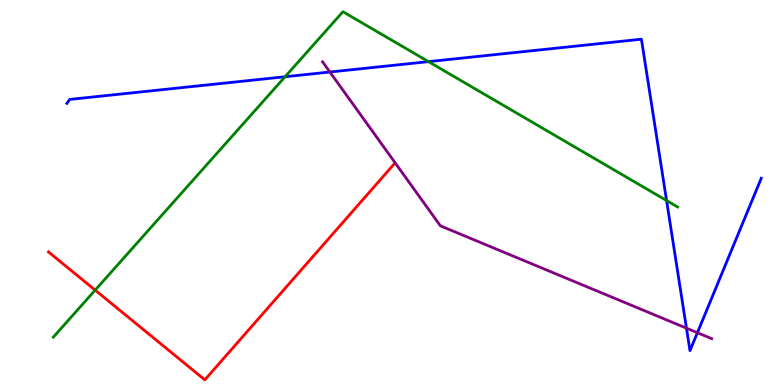[{'lines': ['blue', 'red'], 'intersections': []}, {'lines': ['green', 'red'], 'intersections': [{'x': 1.23, 'y': 2.46}]}, {'lines': ['purple', 'red'], 'intersections': []}, {'lines': ['blue', 'green'], 'intersections': [{'x': 3.68, 'y': 8.01}, {'x': 5.53, 'y': 8.4}, {'x': 8.6, 'y': 4.79}]}, {'lines': ['blue', 'purple'], 'intersections': [{'x': 4.26, 'y': 8.13}, {'x': 8.86, 'y': 1.48}, {'x': 9.0, 'y': 1.36}]}, {'lines': ['green', 'purple'], 'intersections': []}]